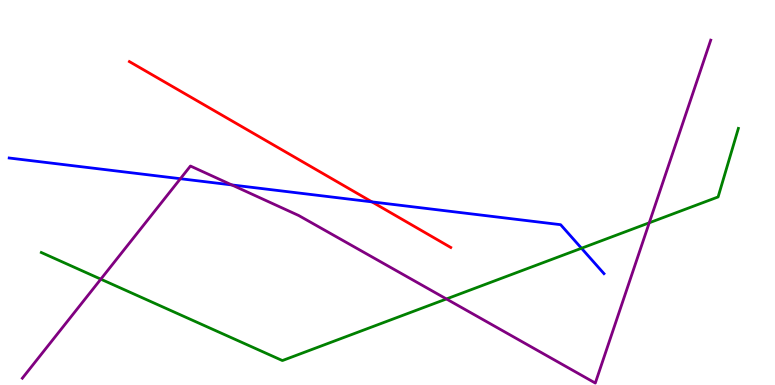[{'lines': ['blue', 'red'], 'intersections': [{'x': 4.8, 'y': 4.76}]}, {'lines': ['green', 'red'], 'intersections': []}, {'lines': ['purple', 'red'], 'intersections': []}, {'lines': ['blue', 'green'], 'intersections': [{'x': 7.5, 'y': 3.55}]}, {'lines': ['blue', 'purple'], 'intersections': [{'x': 2.33, 'y': 5.36}, {'x': 2.99, 'y': 5.2}]}, {'lines': ['green', 'purple'], 'intersections': [{'x': 1.3, 'y': 2.75}, {'x': 5.76, 'y': 2.23}, {'x': 8.38, 'y': 4.21}]}]